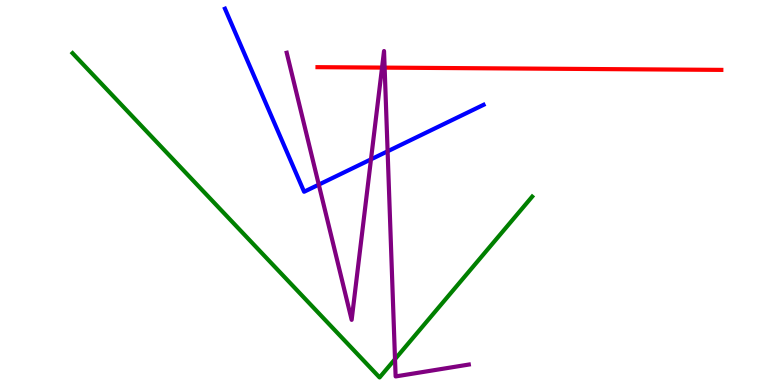[{'lines': ['blue', 'red'], 'intersections': []}, {'lines': ['green', 'red'], 'intersections': []}, {'lines': ['purple', 'red'], 'intersections': [{'x': 4.93, 'y': 8.24}, {'x': 4.96, 'y': 8.24}]}, {'lines': ['blue', 'green'], 'intersections': []}, {'lines': ['blue', 'purple'], 'intersections': [{'x': 4.11, 'y': 5.2}, {'x': 4.79, 'y': 5.86}, {'x': 5.0, 'y': 6.07}]}, {'lines': ['green', 'purple'], 'intersections': [{'x': 5.1, 'y': 0.671}]}]